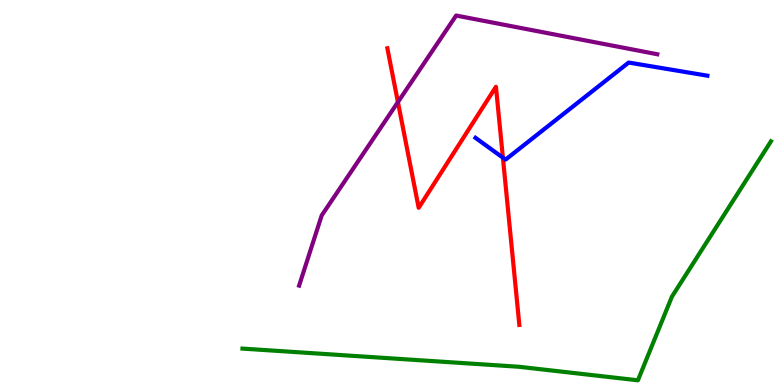[{'lines': ['blue', 'red'], 'intersections': [{'x': 6.49, 'y': 5.9}]}, {'lines': ['green', 'red'], 'intersections': []}, {'lines': ['purple', 'red'], 'intersections': [{'x': 5.13, 'y': 7.35}]}, {'lines': ['blue', 'green'], 'intersections': []}, {'lines': ['blue', 'purple'], 'intersections': []}, {'lines': ['green', 'purple'], 'intersections': []}]